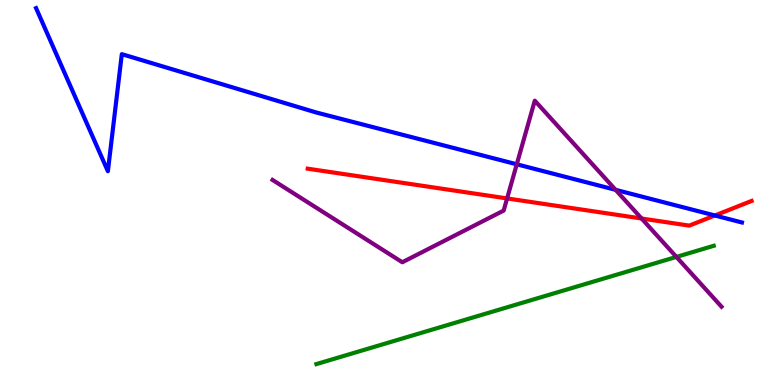[{'lines': ['blue', 'red'], 'intersections': [{'x': 9.22, 'y': 4.4}]}, {'lines': ['green', 'red'], 'intersections': []}, {'lines': ['purple', 'red'], 'intersections': [{'x': 6.54, 'y': 4.85}, {'x': 8.28, 'y': 4.32}]}, {'lines': ['blue', 'green'], 'intersections': []}, {'lines': ['blue', 'purple'], 'intersections': [{'x': 6.67, 'y': 5.73}, {'x': 7.94, 'y': 5.07}]}, {'lines': ['green', 'purple'], 'intersections': [{'x': 8.73, 'y': 3.33}]}]